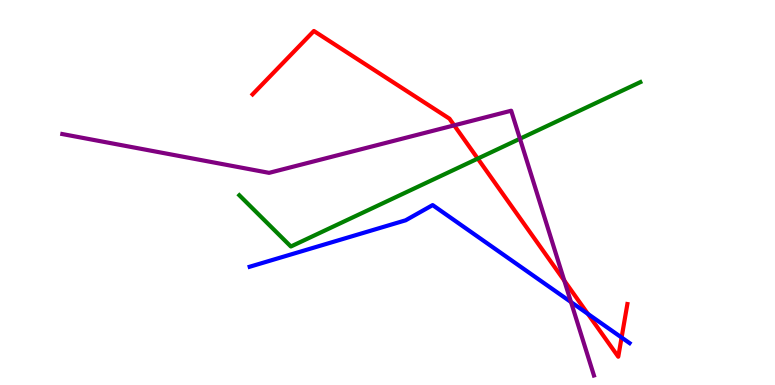[{'lines': ['blue', 'red'], 'intersections': [{'x': 7.59, 'y': 1.85}, {'x': 8.02, 'y': 1.23}]}, {'lines': ['green', 'red'], 'intersections': [{'x': 6.16, 'y': 5.88}]}, {'lines': ['purple', 'red'], 'intersections': [{'x': 5.86, 'y': 6.74}, {'x': 7.28, 'y': 2.71}]}, {'lines': ['blue', 'green'], 'intersections': []}, {'lines': ['blue', 'purple'], 'intersections': [{'x': 7.37, 'y': 2.15}]}, {'lines': ['green', 'purple'], 'intersections': [{'x': 6.71, 'y': 6.4}]}]